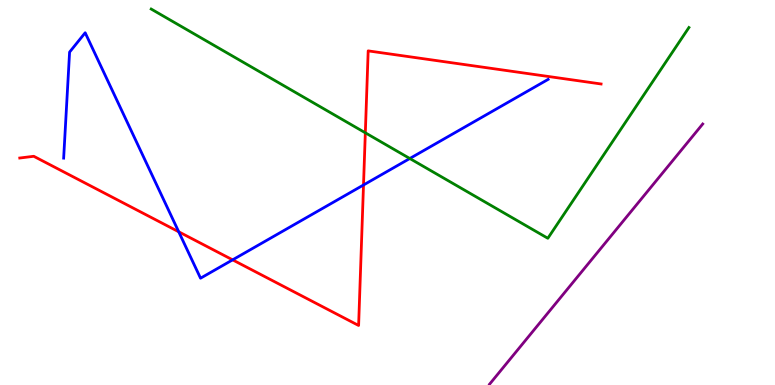[{'lines': ['blue', 'red'], 'intersections': [{'x': 2.31, 'y': 3.98}, {'x': 3.0, 'y': 3.25}, {'x': 4.69, 'y': 5.2}]}, {'lines': ['green', 'red'], 'intersections': [{'x': 4.71, 'y': 6.55}]}, {'lines': ['purple', 'red'], 'intersections': []}, {'lines': ['blue', 'green'], 'intersections': [{'x': 5.29, 'y': 5.88}]}, {'lines': ['blue', 'purple'], 'intersections': []}, {'lines': ['green', 'purple'], 'intersections': []}]